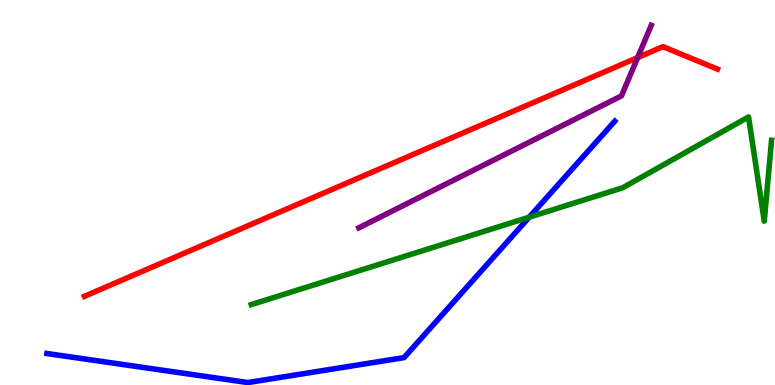[{'lines': ['blue', 'red'], 'intersections': []}, {'lines': ['green', 'red'], 'intersections': []}, {'lines': ['purple', 'red'], 'intersections': [{'x': 8.23, 'y': 8.5}]}, {'lines': ['blue', 'green'], 'intersections': [{'x': 6.83, 'y': 4.36}]}, {'lines': ['blue', 'purple'], 'intersections': []}, {'lines': ['green', 'purple'], 'intersections': []}]